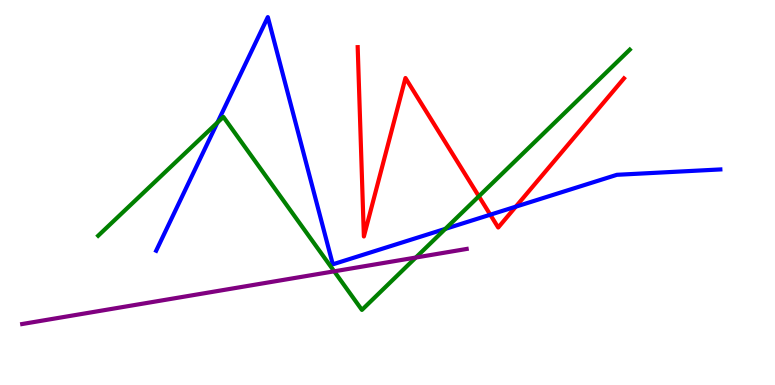[{'lines': ['blue', 'red'], 'intersections': [{'x': 6.33, 'y': 4.42}, {'x': 6.66, 'y': 4.63}]}, {'lines': ['green', 'red'], 'intersections': [{'x': 6.18, 'y': 4.9}]}, {'lines': ['purple', 'red'], 'intersections': []}, {'lines': ['blue', 'green'], 'intersections': [{'x': 2.81, 'y': 6.82}, {'x': 5.75, 'y': 4.06}]}, {'lines': ['blue', 'purple'], 'intersections': []}, {'lines': ['green', 'purple'], 'intersections': [{'x': 4.31, 'y': 2.95}, {'x': 5.37, 'y': 3.31}]}]